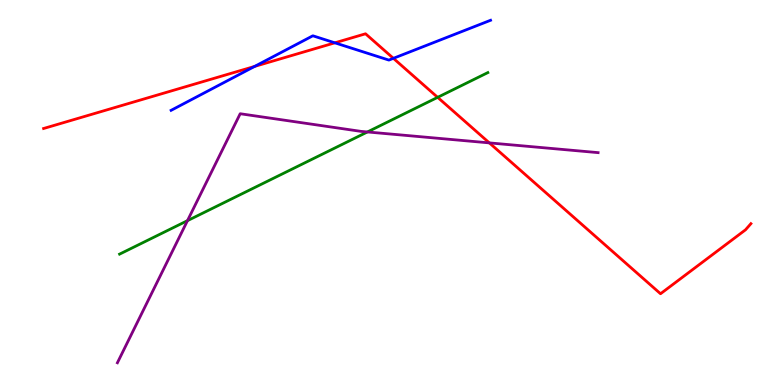[{'lines': ['blue', 'red'], 'intersections': [{'x': 3.29, 'y': 8.27}, {'x': 4.32, 'y': 8.89}, {'x': 5.08, 'y': 8.48}]}, {'lines': ['green', 'red'], 'intersections': [{'x': 5.65, 'y': 7.47}]}, {'lines': ['purple', 'red'], 'intersections': [{'x': 6.31, 'y': 6.29}]}, {'lines': ['blue', 'green'], 'intersections': []}, {'lines': ['blue', 'purple'], 'intersections': []}, {'lines': ['green', 'purple'], 'intersections': [{'x': 2.42, 'y': 4.27}, {'x': 4.74, 'y': 6.57}]}]